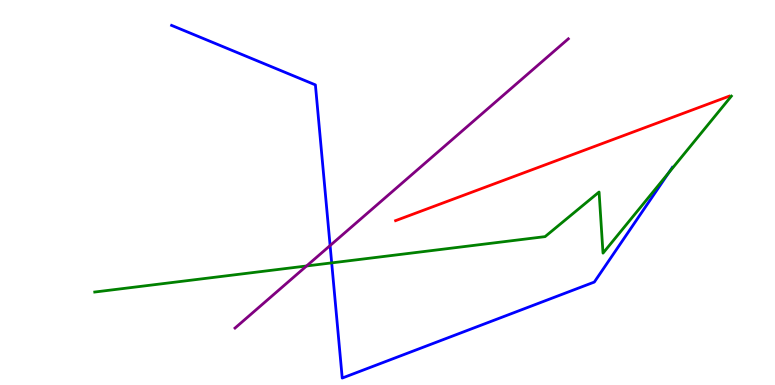[{'lines': ['blue', 'red'], 'intersections': []}, {'lines': ['green', 'red'], 'intersections': []}, {'lines': ['purple', 'red'], 'intersections': []}, {'lines': ['blue', 'green'], 'intersections': [{'x': 4.28, 'y': 3.17}, {'x': 8.63, 'y': 5.51}]}, {'lines': ['blue', 'purple'], 'intersections': [{'x': 4.26, 'y': 3.62}]}, {'lines': ['green', 'purple'], 'intersections': [{'x': 3.96, 'y': 3.09}]}]